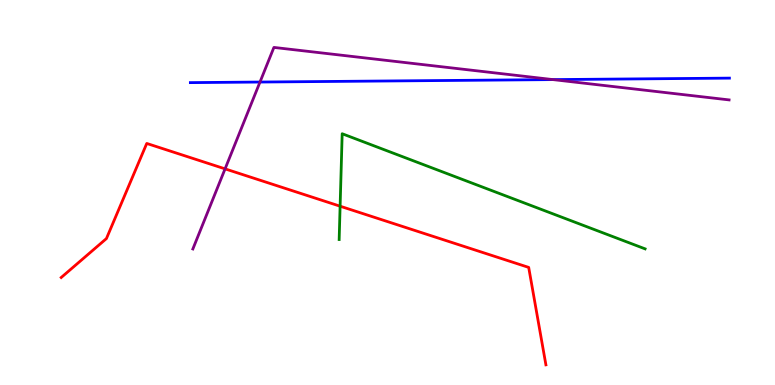[{'lines': ['blue', 'red'], 'intersections': []}, {'lines': ['green', 'red'], 'intersections': [{'x': 4.39, 'y': 4.64}]}, {'lines': ['purple', 'red'], 'intersections': [{'x': 2.9, 'y': 5.61}]}, {'lines': ['blue', 'green'], 'intersections': []}, {'lines': ['blue', 'purple'], 'intersections': [{'x': 3.35, 'y': 7.87}, {'x': 7.14, 'y': 7.93}]}, {'lines': ['green', 'purple'], 'intersections': []}]